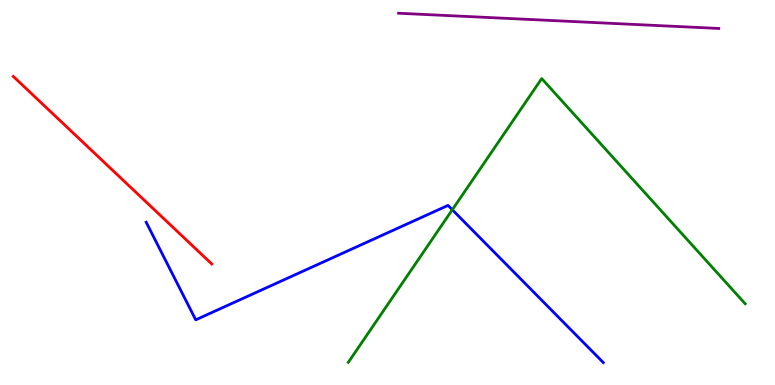[{'lines': ['blue', 'red'], 'intersections': []}, {'lines': ['green', 'red'], 'intersections': []}, {'lines': ['purple', 'red'], 'intersections': []}, {'lines': ['blue', 'green'], 'intersections': [{'x': 5.84, 'y': 4.55}]}, {'lines': ['blue', 'purple'], 'intersections': []}, {'lines': ['green', 'purple'], 'intersections': []}]